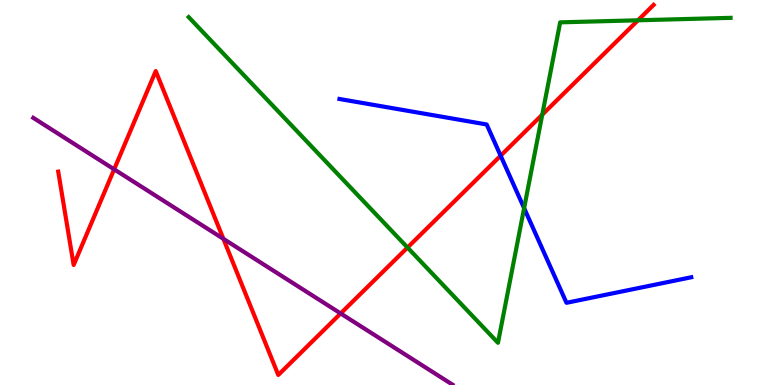[{'lines': ['blue', 'red'], 'intersections': [{'x': 6.46, 'y': 5.96}]}, {'lines': ['green', 'red'], 'intersections': [{'x': 5.26, 'y': 3.57}, {'x': 7.0, 'y': 7.02}, {'x': 8.23, 'y': 9.47}]}, {'lines': ['purple', 'red'], 'intersections': [{'x': 1.47, 'y': 5.6}, {'x': 2.88, 'y': 3.8}, {'x': 4.4, 'y': 1.86}]}, {'lines': ['blue', 'green'], 'intersections': [{'x': 6.76, 'y': 4.59}]}, {'lines': ['blue', 'purple'], 'intersections': []}, {'lines': ['green', 'purple'], 'intersections': []}]